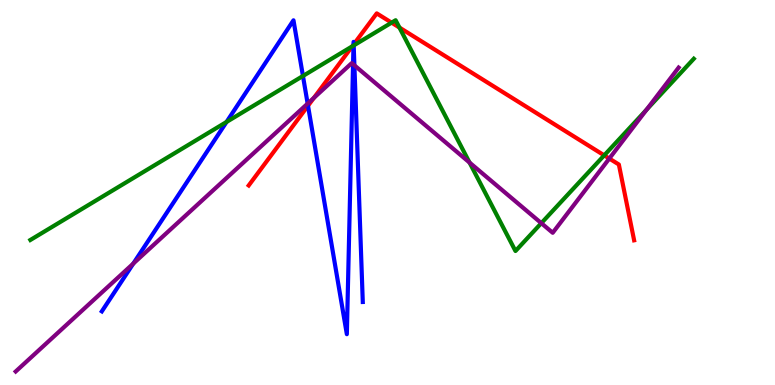[{'lines': ['blue', 'red'], 'intersections': [{'x': 3.97, 'y': 7.25}, {'x': 4.56, 'y': 8.84}, {'x': 4.56, 'y': 8.85}]}, {'lines': ['green', 'red'], 'intersections': [{'x': 4.54, 'y': 8.8}, {'x': 5.05, 'y': 9.41}, {'x': 5.15, 'y': 9.28}, {'x': 7.8, 'y': 5.96}]}, {'lines': ['purple', 'red'], 'intersections': [{'x': 4.05, 'y': 7.46}, {'x': 7.86, 'y': 5.88}]}, {'lines': ['blue', 'green'], 'intersections': [{'x': 2.92, 'y': 6.83}, {'x': 3.91, 'y': 8.03}, {'x': 4.56, 'y': 8.82}, {'x': 4.56, 'y': 8.82}]}, {'lines': ['blue', 'purple'], 'intersections': [{'x': 1.72, 'y': 3.15}, {'x': 3.97, 'y': 7.31}, {'x': 4.56, 'y': 8.33}, {'x': 4.57, 'y': 8.3}]}, {'lines': ['green', 'purple'], 'intersections': [{'x': 6.06, 'y': 5.78}, {'x': 6.98, 'y': 4.2}, {'x': 8.34, 'y': 7.15}]}]